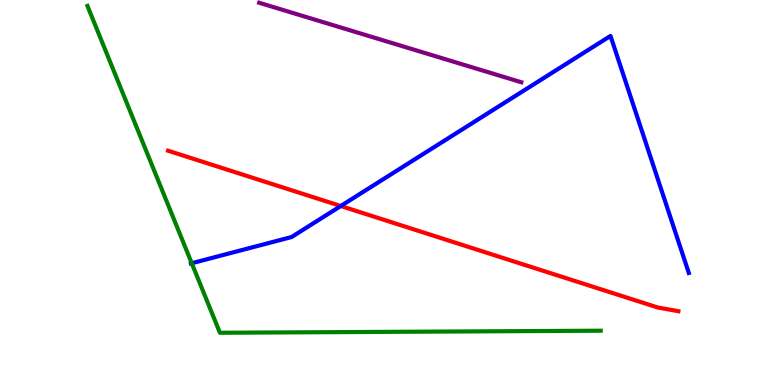[{'lines': ['blue', 'red'], 'intersections': [{'x': 4.4, 'y': 4.65}]}, {'lines': ['green', 'red'], 'intersections': []}, {'lines': ['purple', 'red'], 'intersections': []}, {'lines': ['blue', 'green'], 'intersections': [{'x': 2.47, 'y': 3.16}]}, {'lines': ['blue', 'purple'], 'intersections': []}, {'lines': ['green', 'purple'], 'intersections': []}]